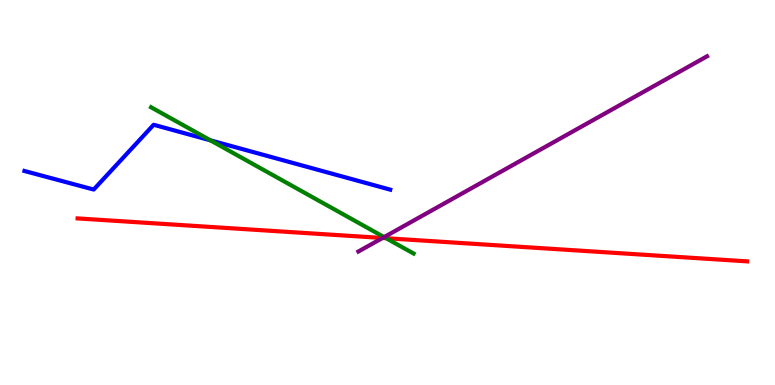[{'lines': ['blue', 'red'], 'intersections': []}, {'lines': ['green', 'red'], 'intersections': [{'x': 4.98, 'y': 3.81}]}, {'lines': ['purple', 'red'], 'intersections': [{'x': 4.94, 'y': 3.82}]}, {'lines': ['blue', 'green'], 'intersections': [{'x': 2.71, 'y': 6.36}]}, {'lines': ['blue', 'purple'], 'intersections': []}, {'lines': ['green', 'purple'], 'intersections': [{'x': 4.96, 'y': 3.84}]}]